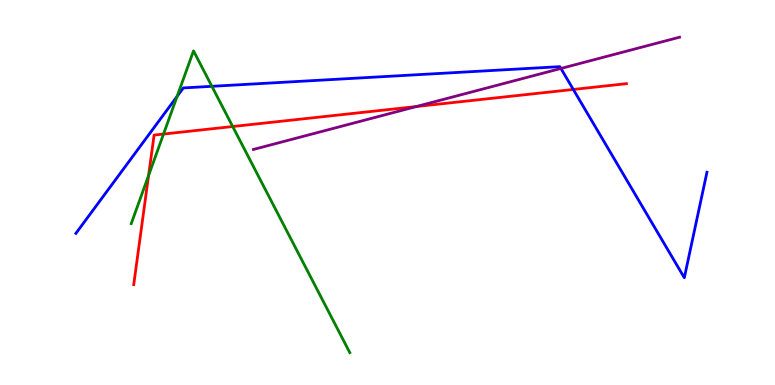[{'lines': ['blue', 'red'], 'intersections': [{'x': 7.4, 'y': 7.68}]}, {'lines': ['green', 'red'], 'intersections': [{'x': 1.92, 'y': 5.44}, {'x': 2.11, 'y': 6.52}, {'x': 3.0, 'y': 6.71}]}, {'lines': ['purple', 'red'], 'intersections': [{'x': 5.37, 'y': 7.23}]}, {'lines': ['blue', 'green'], 'intersections': [{'x': 2.29, 'y': 7.5}, {'x': 2.73, 'y': 7.76}]}, {'lines': ['blue', 'purple'], 'intersections': [{'x': 7.24, 'y': 8.22}]}, {'lines': ['green', 'purple'], 'intersections': []}]